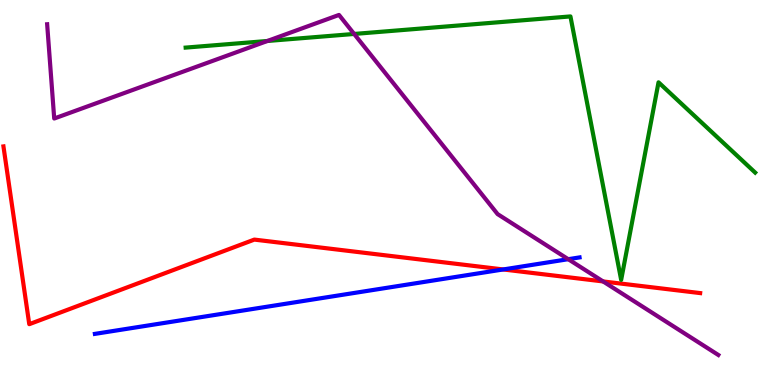[{'lines': ['blue', 'red'], 'intersections': [{'x': 6.49, 'y': 3.0}]}, {'lines': ['green', 'red'], 'intersections': []}, {'lines': ['purple', 'red'], 'intersections': [{'x': 7.78, 'y': 2.69}]}, {'lines': ['blue', 'green'], 'intersections': []}, {'lines': ['blue', 'purple'], 'intersections': [{'x': 7.33, 'y': 3.27}]}, {'lines': ['green', 'purple'], 'intersections': [{'x': 3.45, 'y': 8.94}, {'x': 4.57, 'y': 9.12}]}]